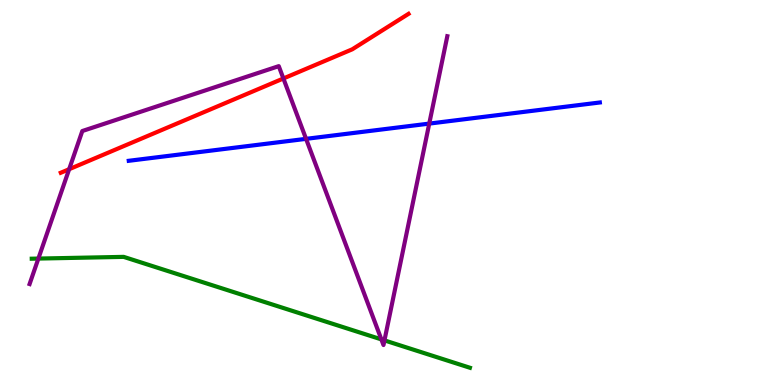[{'lines': ['blue', 'red'], 'intersections': []}, {'lines': ['green', 'red'], 'intersections': []}, {'lines': ['purple', 'red'], 'intersections': [{'x': 0.892, 'y': 5.61}, {'x': 3.66, 'y': 7.96}]}, {'lines': ['blue', 'green'], 'intersections': []}, {'lines': ['blue', 'purple'], 'intersections': [{'x': 3.95, 'y': 6.39}, {'x': 5.54, 'y': 6.79}]}, {'lines': ['green', 'purple'], 'intersections': [{'x': 0.495, 'y': 3.28}, {'x': 4.92, 'y': 1.18}, {'x': 4.96, 'y': 1.16}]}]